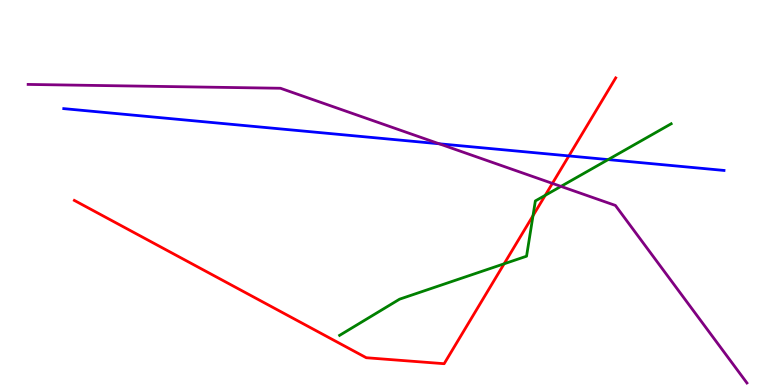[{'lines': ['blue', 'red'], 'intersections': [{'x': 7.34, 'y': 5.95}]}, {'lines': ['green', 'red'], 'intersections': [{'x': 6.5, 'y': 3.15}, {'x': 6.88, 'y': 4.4}, {'x': 7.04, 'y': 4.93}]}, {'lines': ['purple', 'red'], 'intersections': [{'x': 7.13, 'y': 5.24}]}, {'lines': ['blue', 'green'], 'intersections': [{'x': 7.85, 'y': 5.85}]}, {'lines': ['blue', 'purple'], 'intersections': [{'x': 5.67, 'y': 6.27}]}, {'lines': ['green', 'purple'], 'intersections': [{'x': 7.24, 'y': 5.16}]}]